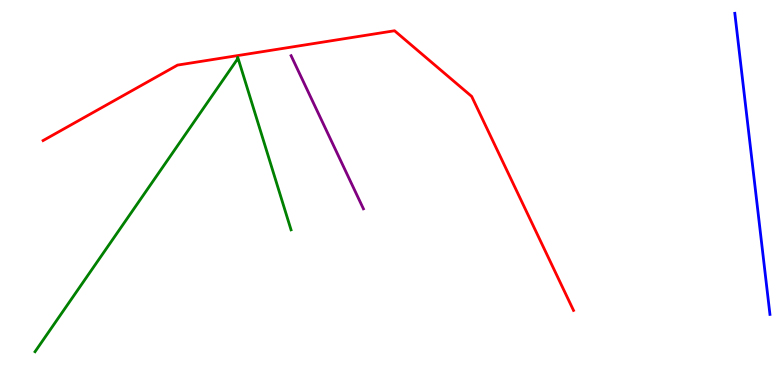[{'lines': ['blue', 'red'], 'intersections': []}, {'lines': ['green', 'red'], 'intersections': []}, {'lines': ['purple', 'red'], 'intersections': []}, {'lines': ['blue', 'green'], 'intersections': []}, {'lines': ['blue', 'purple'], 'intersections': []}, {'lines': ['green', 'purple'], 'intersections': []}]